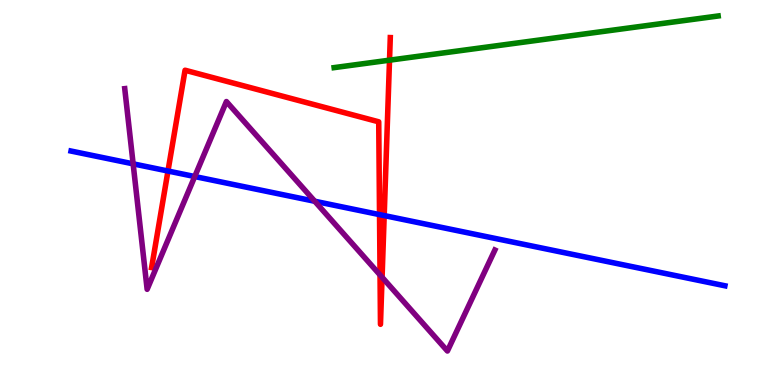[{'lines': ['blue', 'red'], 'intersections': [{'x': 2.17, 'y': 5.56}, {'x': 4.9, 'y': 4.43}, {'x': 4.96, 'y': 4.4}]}, {'lines': ['green', 'red'], 'intersections': [{'x': 5.03, 'y': 8.44}]}, {'lines': ['purple', 'red'], 'intersections': [{'x': 4.9, 'y': 2.86}, {'x': 4.93, 'y': 2.8}]}, {'lines': ['blue', 'green'], 'intersections': []}, {'lines': ['blue', 'purple'], 'intersections': [{'x': 1.72, 'y': 5.74}, {'x': 2.51, 'y': 5.41}, {'x': 4.06, 'y': 4.77}]}, {'lines': ['green', 'purple'], 'intersections': []}]